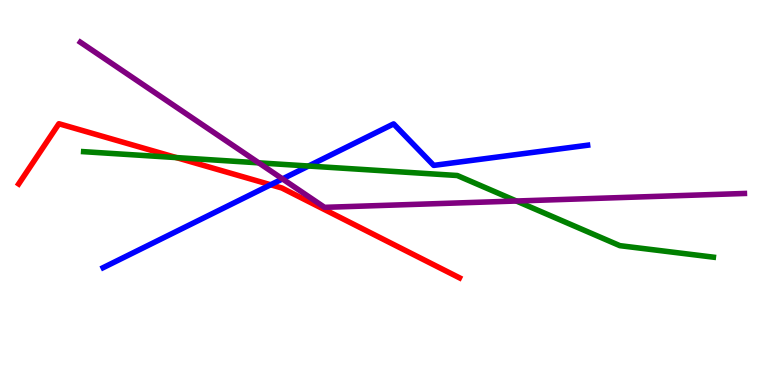[{'lines': ['blue', 'red'], 'intersections': [{'x': 3.49, 'y': 5.2}]}, {'lines': ['green', 'red'], 'intersections': [{'x': 2.28, 'y': 5.91}]}, {'lines': ['purple', 'red'], 'intersections': []}, {'lines': ['blue', 'green'], 'intersections': [{'x': 3.98, 'y': 5.69}]}, {'lines': ['blue', 'purple'], 'intersections': [{'x': 3.65, 'y': 5.35}]}, {'lines': ['green', 'purple'], 'intersections': [{'x': 3.34, 'y': 5.77}, {'x': 6.66, 'y': 4.78}]}]